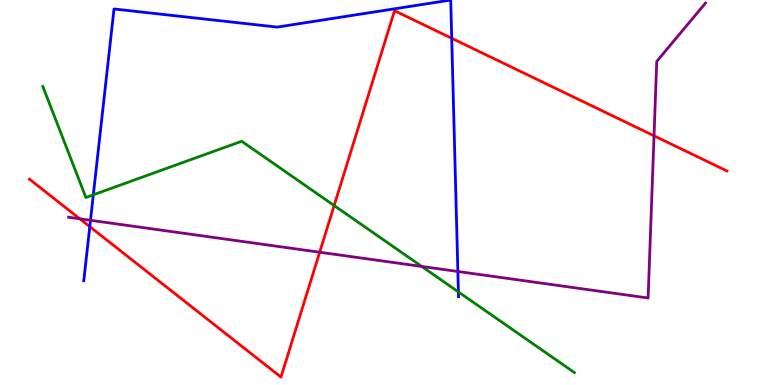[{'lines': ['blue', 'red'], 'intersections': [{'x': 1.16, 'y': 4.11}, {'x': 5.83, 'y': 9.01}]}, {'lines': ['green', 'red'], 'intersections': [{'x': 4.31, 'y': 4.66}]}, {'lines': ['purple', 'red'], 'intersections': [{'x': 1.03, 'y': 4.32}, {'x': 4.12, 'y': 3.45}, {'x': 8.44, 'y': 6.47}]}, {'lines': ['blue', 'green'], 'intersections': [{'x': 1.2, 'y': 4.94}, {'x': 5.91, 'y': 2.42}]}, {'lines': ['blue', 'purple'], 'intersections': [{'x': 1.17, 'y': 4.28}, {'x': 5.91, 'y': 2.95}]}, {'lines': ['green', 'purple'], 'intersections': [{'x': 5.44, 'y': 3.08}]}]